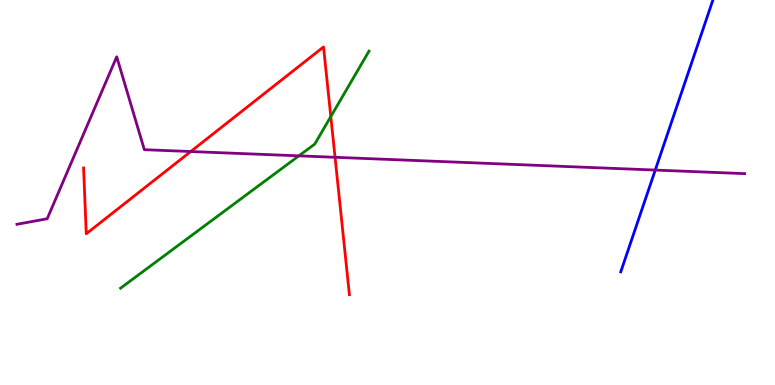[{'lines': ['blue', 'red'], 'intersections': []}, {'lines': ['green', 'red'], 'intersections': [{'x': 4.27, 'y': 6.97}]}, {'lines': ['purple', 'red'], 'intersections': [{'x': 2.46, 'y': 6.06}, {'x': 4.32, 'y': 5.91}]}, {'lines': ['blue', 'green'], 'intersections': []}, {'lines': ['blue', 'purple'], 'intersections': [{'x': 8.45, 'y': 5.58}]}, {'lines': ['green', 'purple'], 'intersections': [{'x': 3.86, 'y': 5.95}]}]